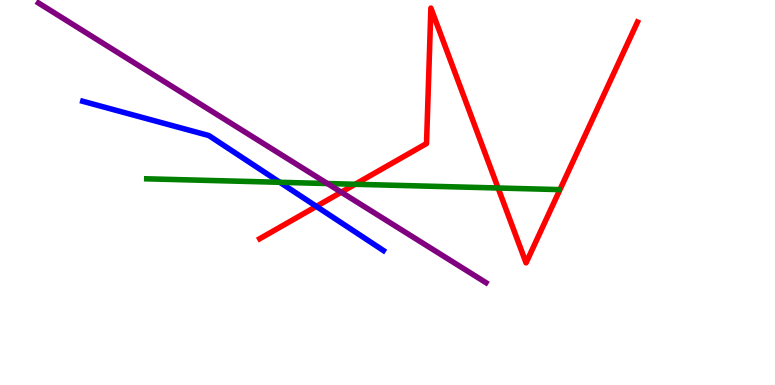[{'lines': ['blue', 'red'], 'intersections': [{'x': 4.08, 'y': 4.64}]}, {'lines': ['green', 'red'], 'intersections': [{'x': 4.58, 'y': 5.21}, {'x': 6.43, 'y': 5.12}]}, {'lines': ['purple', 'red'], 'intersections': [{'x': 4.4, 'y': 5.01}]}, {'lines': ['blue', 'green'], 'intersections': [{'x': 3.61, 'y': 5.27}]}, {'lines': ['blue', 'purple'], 'intersections': []}, {'lines': ['green', 'purple'], 'intersections': [{'x': 4.22, 'y': 5.23}]}]